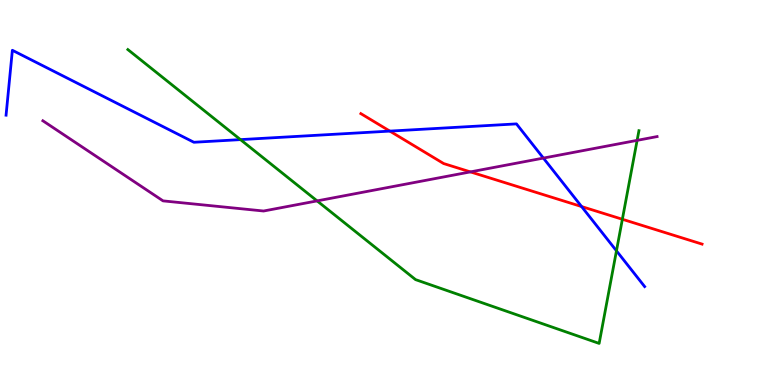[{'lines': ['blue', 'red'], 'intersections': [{'x': 5.03, 'y': 6.59}, {'x': 7.5, 'y': 4.64}]}, {'lines': ['green', 'red'], 'intersections': [{'x': 8.03, 'y': 4.3}]}, {'lines': ['purple', 'red'], 'intersections': [{'x': 6.07, 'y': 5.54}]}, {'lines': ['blue', 'green'], 'intersections': [{'x': 3.1, 'y': 6.37}, {'x': 7.95, 'y': 3.49}]}, {'lines': ['blue', 'purple'], 'intersections': [{'x': 7.01, 'y': 5.89}]}, {'lines': ['green', 'purple'], 'intersections': [{'x': 4.09, 'y': 4.78}, {'x': 8.22, 'y': 6.35}]}]